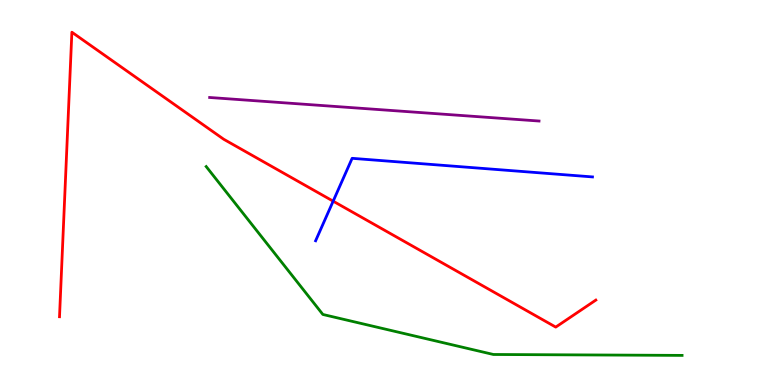[{'lines': ['blue', 'red'], 'intersections': [{'x': 4.3, 'y': 4.77}]}, {'lines': ['green', 'red'], 'intersections': []}, {'lines': ['purple', 'red'], 'intersections': []}, {'lines': ['blue', 'green'], 'intersections': []}, {'lines': ['blue', 'purple'], 'intersections': []}, {'lines': ['green', 'purple'], 'intersections': []}]